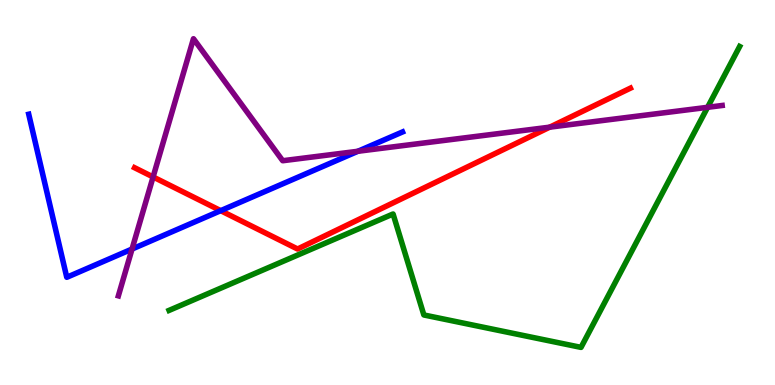[{'lines': ['blue', 'red'], 'intersections': [{'x': 2.85, 'y': 4.53}]}, {'lines': ['green', 'red'], 'intersections': []}, {'lines': ['purple', 'red'], 'intersections': [{'x': 1.98, 'y': 5.4}, {'x': 7.09, 'y': 6.7}]}, {'lines': ['blue', 'green'], 'intersections': []}, {'lines': ['blue', 'purple'], 'intersections': [{'x': 1.7, 'y': 3.53}, {'x': 4.62, 'y': 6.07}]}, {'lines': ['green', 'purple'], 'intersections': [{'x': 9.13, 'y': 7.21}]}]